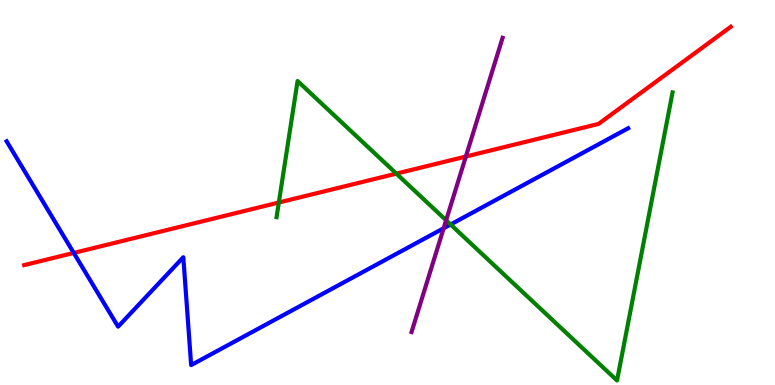[{'lines': ['blue', 'red'], 'intersections': [{'x': 0.952, 'y': 3.43}]}, {'lines': ['green', 'red'], 'intersections': [{'x': 3.6, 'y': 4.74}, {'x': 5.11, 'y': 5.49}]}, {'lines': ['purple', 'red'], 'intersections': [{'x': 6.01, 'y': 5.93}]}, {'lines': ['blue', 'green'], 'intersections': [{'x': 5.81, 'y': 4.17}]}, {'lines': ['blue', 'purple'], 'intersections': [{'x': 5.72, 'y': 4.07}]}, {'lines': ['green', 'purple'], 'intersections': [{'x': 5.76, 'y': 4.28}]}]